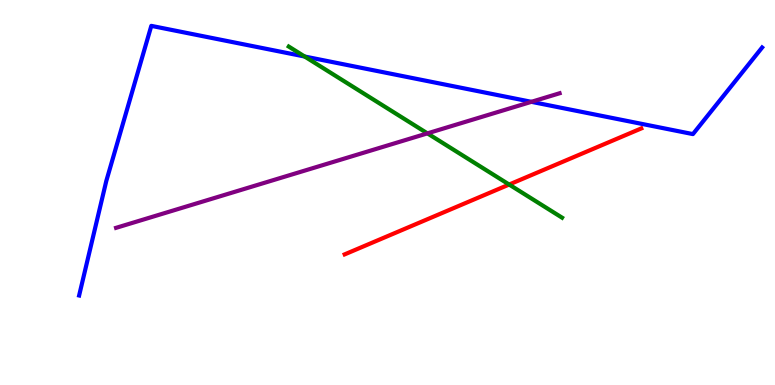[{'lines': ['blue', 'red'], 'intersections': []}, {'lines': ['green', 'red'], 'intersections': [{'x': 6.57, 'y': 5.21}]}, {'lines': ['purple', 'red'], 'intersections': []}, {'lines': ['blue', 'green'], 'intersections': [{'x': 3.93, 'y': 8.53}]}, {'lines': ['blue', 'purple'], 'intersections': [{'x': 6.86, 'y': 7.36}]}, {'lines': ['green', 'purple'], 'intersections': [{'x': 5.52, 'y': 6.54}]}]